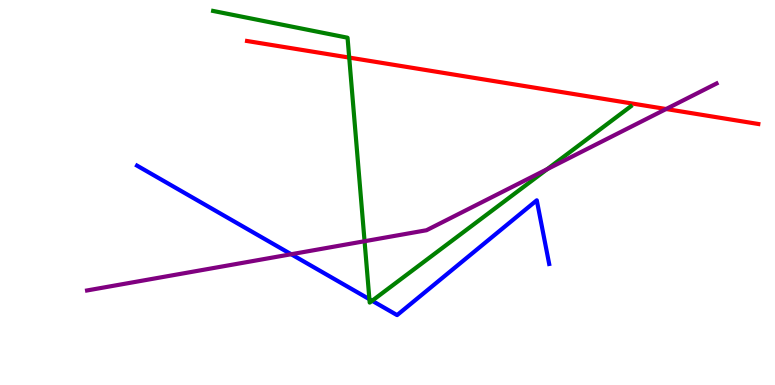[{'lines': ['blue', 'red'], 'intersections': []}, {'lines': ['green', 'red'], 'intersections': [{'x': 4.51, 'y': 8.5}]}, {'lines': ['purple', 'red'], 'intersections': [{'x': 8.59, 'y': 7.17}]}, {'lines': ['blue', 'green'], 'intersections': [{'x': 4.77, 'y': 2.23}, {'x': 4.8, 'y': 2.19}]}, {'lines': ['blue', 'purple'], 'intersections': [{'x': 3.76, 'y': 3.4}]}, {'lines': ['green', 'purple'], 'intersections': [{'x': 4.7, 'y': 3.73}, {'x': 7.06, 'y': 5.6}]}]